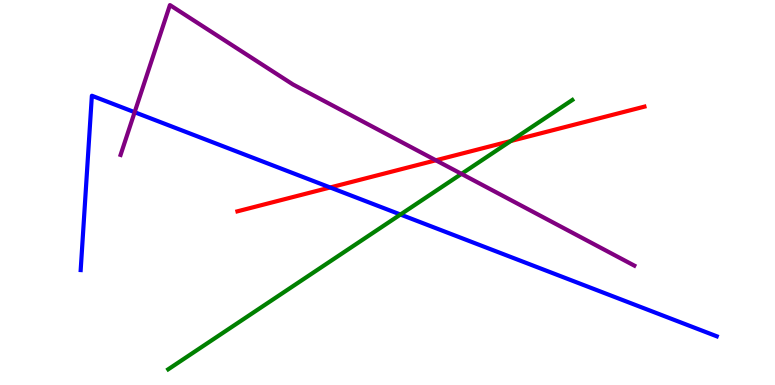[{'lines': ['blue', 'red'], 'intersections': [{'x': 4.26, 'y': 5.13}]}, {'lines': ['green', 'red'], 'intersections': [{'x': 6.59, 'y': 6.34}]}, {'lines': ['purple', 'red'], 'intersections': [{'x': 5.62, 'y': 5.84}]}, {'lines': ['blue', 'green'], 'intersections': [{'x': 5.17, 'y': 4.43}]}, {'lines': ['blue', 'purple'], 'intersections': [{'x': 1.74, 'y': 7.09}]}, {'lines': ['green', 'purple'], 'intersections': [{'x': 5.95, 'y': 5.48}]}]